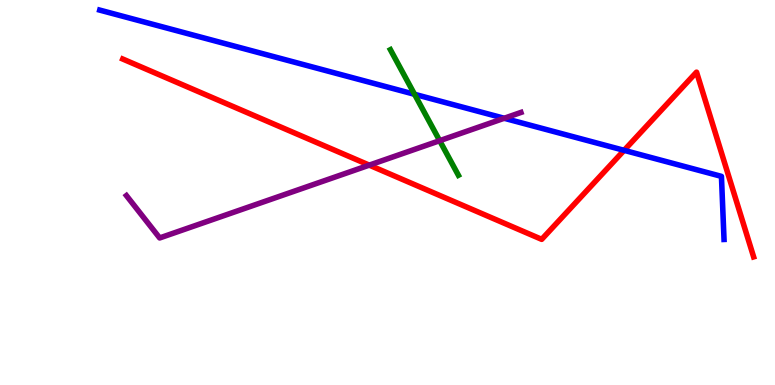[{'lines': ['blue', 'red'], 'intersections': [{'x': 8.05, 'y': 6.1}]}, {'lines': ['green', 'red'], 'intersections': []}, {'lines': ['purple', 'red'], 'intersections': [{'x': 4.76, 'y': 5.71}]}, {'lines': ['blue', 'green'], 'intersections': [{'x': 5.35, 'y': 7.55}]}, {'lines': ['blue', 'purple'], 'intersections': [{'x': 6.51, 'y': 6.93}]}, {'lines': ['green', 'purple'], 'intersections': [{'x': 5.67, 'y': 6.35}]}]